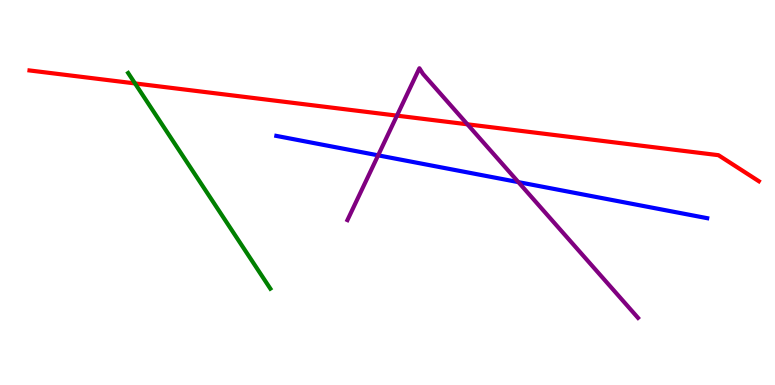[{'lines': ['blue', 'red'], 'intersections': []}, {'lines': ['green', 'red'], 'intersections': [{'x': 1.74, 'y': 7.83}]}, {'lines': ['purple', 'red'], 'intersections': [{'x': 5.12, 'y': 7.0}, {'x': 6.03, 'y': 6.77}]}, {'lines': ['blue', 'green'], 'intersections': []}, {'lines': ['blue', 'purple'], 'intersections': [{'x': 4.88, 'y': 5.97}, {'x': 6.69, 'y': 5.27}]}, {'lines': ['green', 'purple'], 'intersections': []}]